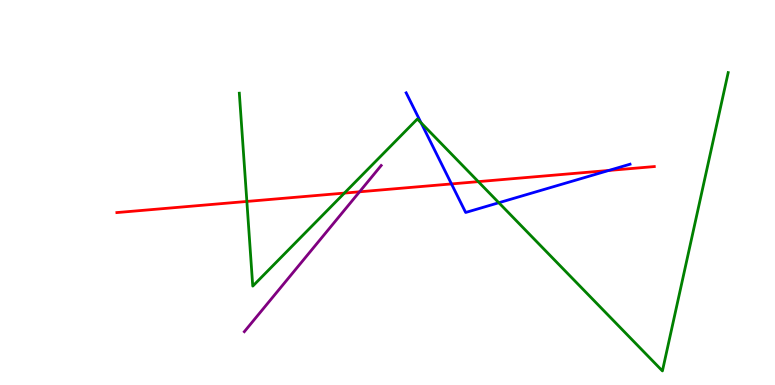[{'lines': ['blue', 'red'], 'intersections': [{'x': 5.83, 'y': 5.22}, {'x': 7.85, 'y': 5.57}]}, {'lines': ['green', 'red'], 'intersections': [{'x': 3.19, 'y': 4.77}, {'x': 4.44, 'y': 4.98}, {'x': 6.17, 'y': 5.28}]}, {'lines': ['purple', 'red'], 'intersections': [{'x': 4.64, 'y': 5.02}]}, {'lines': ['blue', 'green'], 'intersections': [{'x': 5.43, 'y': 6.81}, {'x': 6.44, 'y': 4.73}]}, {'lines': ['blue', 'purple'], 'intersections': []}, {'lines': ['green', 'purple'], 'intersections': []}]